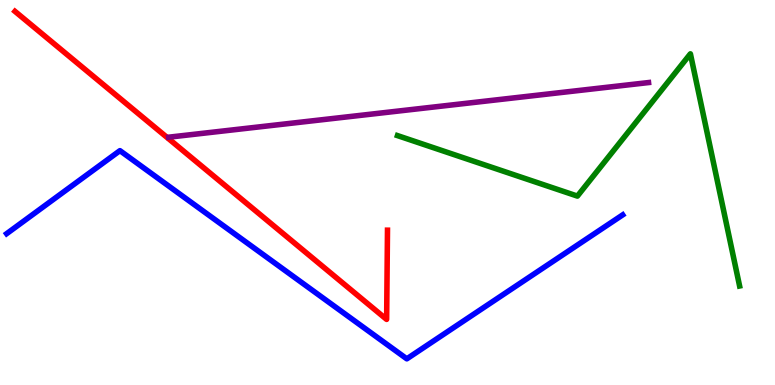[{'lines': ['blue', 'red'], 'intersections': []}, {'lines': ['green', 'red'], 'intersections': []}, {'lines': ['purple', 'red'], 'intersections': []}, {'lines': ['blue', 'green'], 'intersections': []}, {'lines': ['blue', 'purple'], 'intersections': []}, {'lines': ['green', 'purple'], 'intersections': []}]